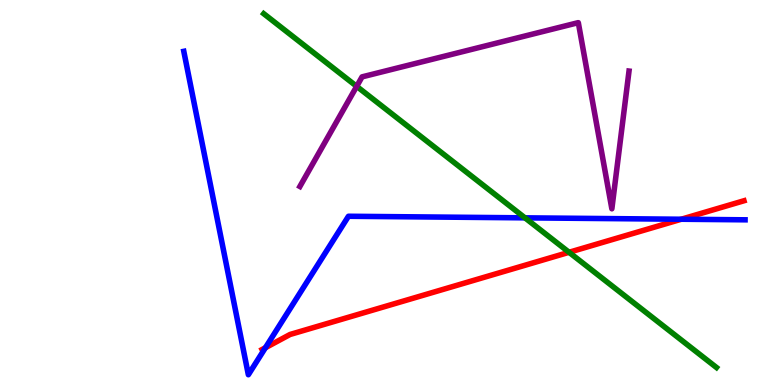[{'lines': ['blue', 'red'], 'intersections': [{'x': 3.42, 'y': 0.968}, {'x': 8.79, 'y': 4.31}]}, {'lines': ['green', 'red'], 'intersections': [{'x': 7.34, 'y': 3.45}]}, {'lines': ['purple', 'red'], 'intersections': []}, {'lines': ['blue', 'green'], 'intersections': [{'x': 6.77, 'y': 4.34}]}, {'lines': ['blue', 'purple'], 'intersections': []}, {'lines': ['green', 'purple'], 'intersections': [{'x': 4.6, 'y': 7.76}]}]